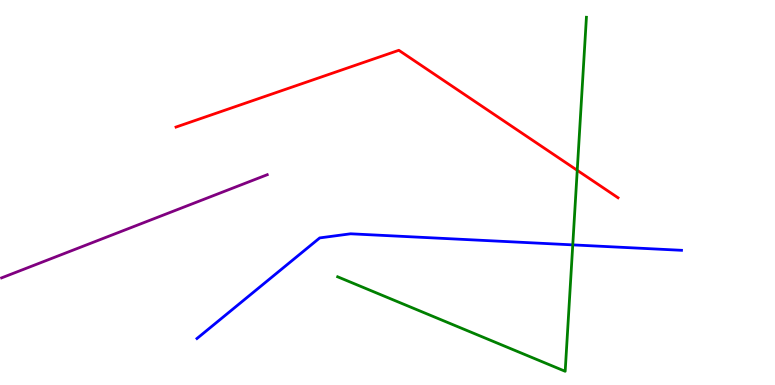[{'lines': ['blue', 'red'], 'intersections': []}, {'lines': ['green', 'red'], 'intersections': [{'x': 7.45, 'y': 5.58}]}, {'lines': ['purple', 'red'], 'intersections': []}, {'lines': ['blue', 'green'], 'intersections': [{'x': 7.39, 'y': 3.64}]}, {'lines': ['blue', 'purple'], 'intersections': []}, {'lines': ['green', 'purple'], 'intersections': []}]